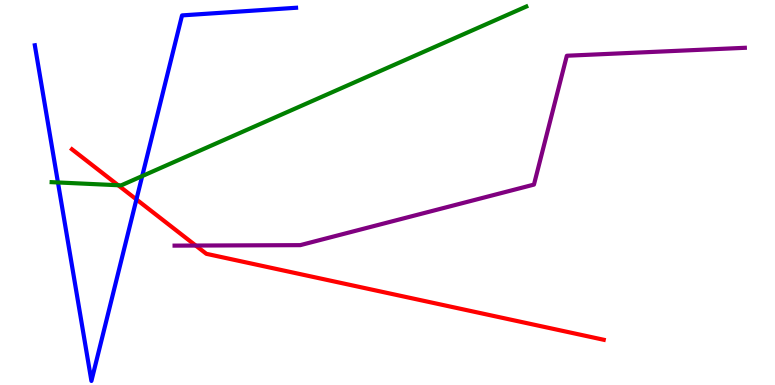[{'lines': ['blue', 'red'], 'intersections': [{'x': 1.76, 'y': 4.82}]}, {'lines': ['green', 'red'], 'intersections': [{'x': 1.52, 'y': 5.19}]}, {'lines': ['purple', 'red'], 'intersections': [{'x': 2.53, 'y': 3.62}]}, {'lines': ['blue', 'green'], 'intersections': [{'x': 0.748, 'y': 5.26}, {'x': 1.83, 'y': 5.43}]}, {'lines': ['blue', 'purple'], 'intersections': []}, {'lines': ['green', 'purple'], 'intersections': []}]